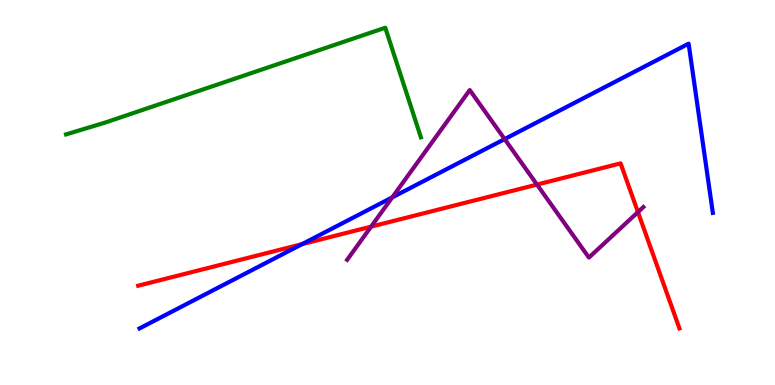[{'lines': ['blue', 'red'], 'intersections': [{'x': 3.9, 'y': 3.66}]}, {'lines': ['green', 'red'], 'intersections': []}, {'lines': ['purple', 'red'], 'intersections': [{'x': 4.79, 'y': 4.11}, {'x': 6.93, 'y': 5.21}, {'x': 8.23, 'y': 4.49}]}, {'lines': ['blue', 'green'], 'intersections': []}, {'lines': ['blue', 'purple'], 'intersections': [{'x': 5.06, 'y': 4.87}, {'x': 6.51, 'y': 6.39}]}, {'lines': ['green', 'purple'], 'intersections': []}]